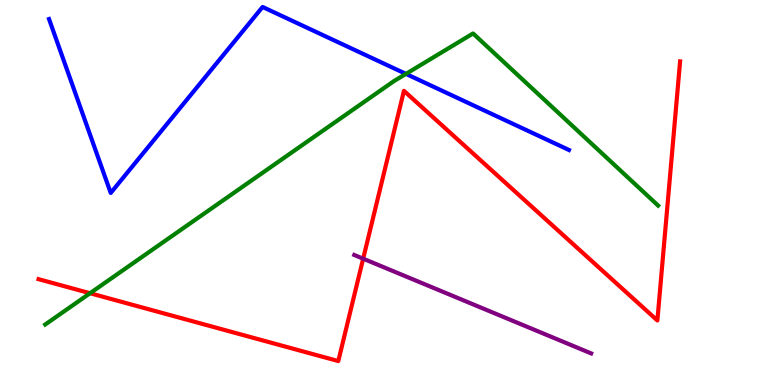[{'lines': ['blue', 'red'], 'intersections': []}, {'lines': ['green', 'red'], 'intersections': [{'x': 1.16, 'y': 2.38}]}, {'lines': ['purple', 'red'], 'intersections': [{'x': 4.69, 'y': 3.28}]}, {'lines': ['blue', 'green'], 'intersections': [{'x': 5.24, 'y': 8.08}]}, {'lines': ['blue', 'purple'], 'intersections': []}, {'lines': ['green', 'purple'], 'intersections': []}]